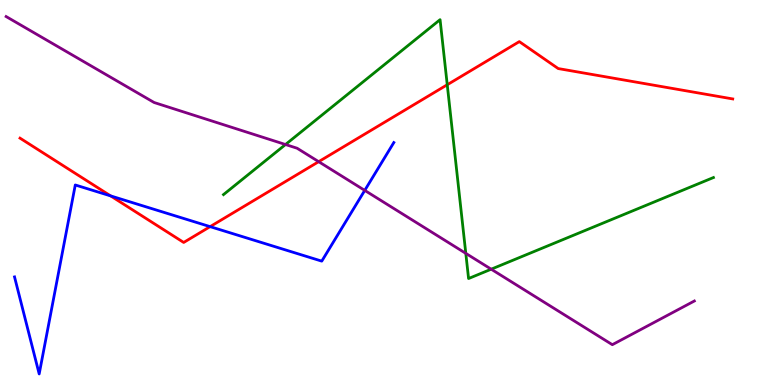[{'lines': ['blue', 'red'], 'intersections': [{'x': 1.43, 'y': 4.91}, {'x': 2.71, 'y': 4.11}]}, {'lines': ['green', 'red'], 'intersections': [{'x': 5.77, 'y': 7.8}]}, {'lines': ['purple', 'red'], 'intersections': [{'x': 4.11, 'y': 5.8}]}, {'lines': ['blue', 'green'], 'intersections': []}, {'lines': ['blue', 'purple'], 'intersections': [{'x': 4.71, 'y': 5.05}]}, {'lines': ['green', 'purple'], 'intersections': [{'x': 3.68, 'y': 6.25}, {'x': 6.01, 'y': 3.42}, {'x': 6.34, 'y': 3.01}]}]